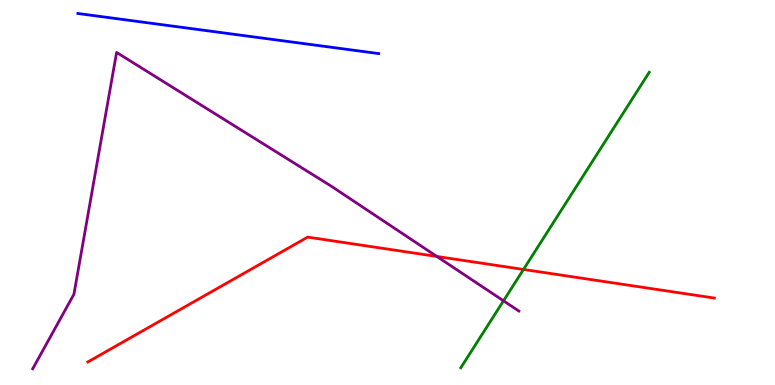[{'lines': ['blue', 'red'], 'intersections': []}, {'lines': ['green', 'red'], 'intersections': [{'x': 6.75, 'y': 3.0}]}, {'lines': ['purple', 'red'], 'intersections': [{'x': 5.64, 'y': 3.34}]}, {'lines': ['blue', 'green'], 'intersections': []}, {'lines': ['blue', 'purple'], 'intersections': []}, {'lines': ['green', 'purple'], 'intersections': [{'x': 6.5, 'y': 2.19}]}]